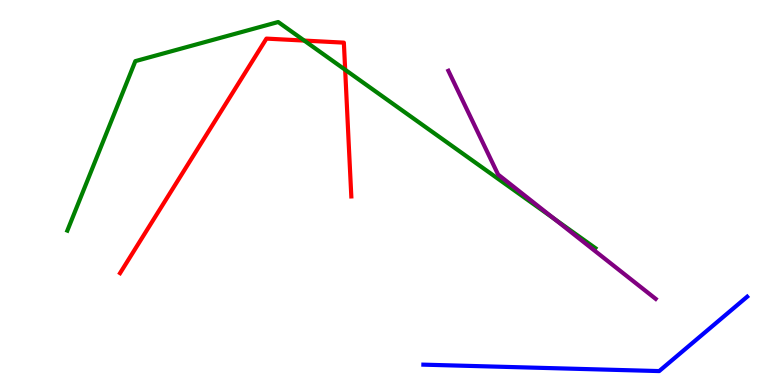[{'lines': ['blue', 'red'], 'intersections': []}, {'lines': ['green', 'red'], 'intersections': [{'x': 3.93, 'y': 8.95}, {'x': 4.45, 'y': 8.19}]}, {'lines': ['purple', 'red'], 'intersections': []}, {'lines': ['blue', 'green'], 'intersections': []}, {'lines': ['blue', 'purple'], 'intersections': []}, {'lines': ['green', 'purple'], 'intersections': [{'x': 7.15, 'y': 4.32}]}]